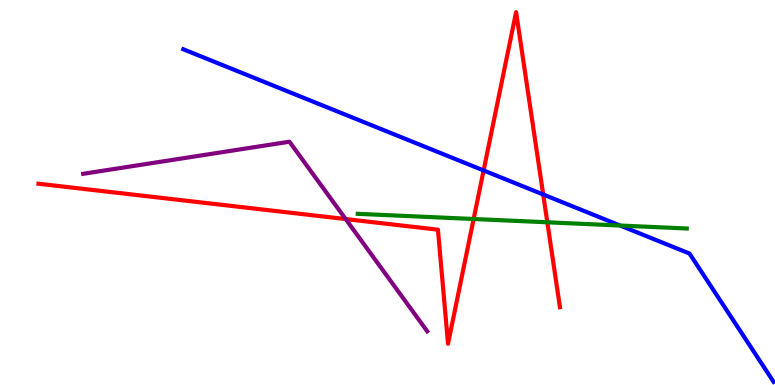[{'lines': ['blue', 'red'], 'intersections': [{'x': 6.24, 'y': 5.57}, {'x': 7.01, 'y': 4.95}]}, {'lines': ['green', 'red'], 'intersections': [{'x': 6.11, 'y': 4.31}, {'x': 7.06, 'y': 4.23}]}, {'lines': ['purple', 'red'], 'intersections': [{'x': 4.46, 'y': 4.31}]}, {'lines': ['blue', 'green'], 'intersections': [{'x': 8.0, 'y': 4.14}]}, {'lines': ['blue', 'purple'], 'intersections': []}, {'lines': ['green', 'purple'], 'intersections': []}]